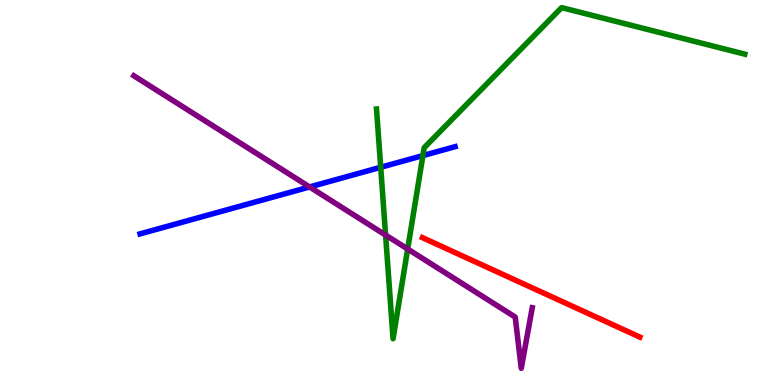[{'lines': ['blue', 'red'], 'intersections': []}, {'lines': ['green', 'red'], 'intersections': []}, {'lines': ['purple', 'red'], 'intersections': []}, {'lines': ['blue', 'green'], 'intersections': [{'x': 4.91, 'y': 5.66}, {'x': 5.46, 'y': 5.96}]}, {'lines': ['blue', 'purple'], 'intersections': [{'x': 3.99, 'y': 5.14}]}, {'lines': ['green', 'purple'], 'intersections': [{'x': 4.98, 'y': 3.89}, {'x': 5.26, 'y': 3.53}]}]